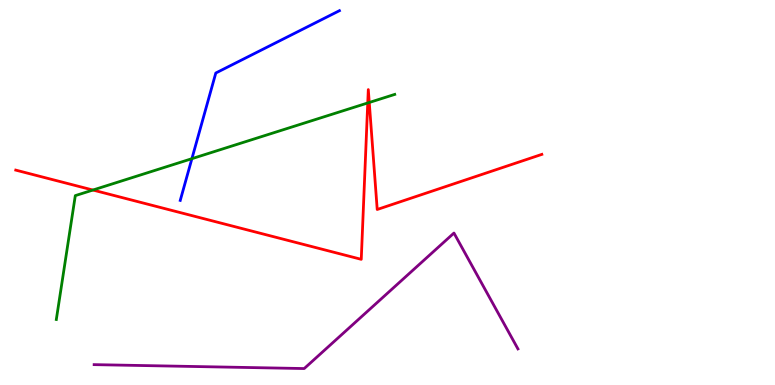[{'lines': ['blue', 'red'], 'intersections': []}, {'lines': ['green', 'red'], 'intersections': [{'x': 1.2, 'y': 5.06}, {'x': 4.75, 'y': 7.33}, {'x': 4.76, 'y': 7.34}]}, {'lines': ['purple', 'red'], 'intersections': []}, {'lines': ['blue', 'green'], 'intersections': [{'x': 2.48, 'y': 5.88}]}, {'lines': ['blue', 'purple'], 'intersections': []}, {'lines': ['green', 'purple'], 'intersections': []}]